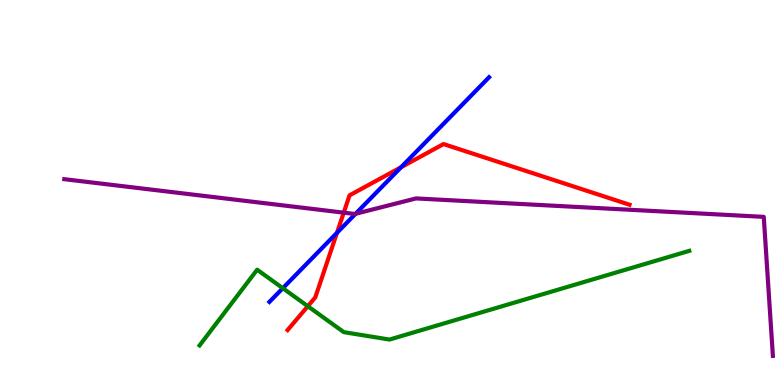[{'lines': ['blue', 'red'], 'intersections': [{'x': 4.35, 'y': 3.95}, {'x': 5.18, 'y': 5.66}]}, {'lines': ['green', 'red'], 'intersections': [{'x': 3.97, 'y': 2.05}]}, {'lines': ['purple', 'red'], 'intersections': [{'x': 4.44, 'y': 4.48}]}, {'lines': ['blue', 'green'], 'intersections': [{'x': 3.65, 'y': 2.51}]}, {'lines': ['blue', 'purple'], 'intersections': [{'x': 4.59, 'y': 4.45}]}, {'lines': ['green', 'purple'], 'intersections': []}]